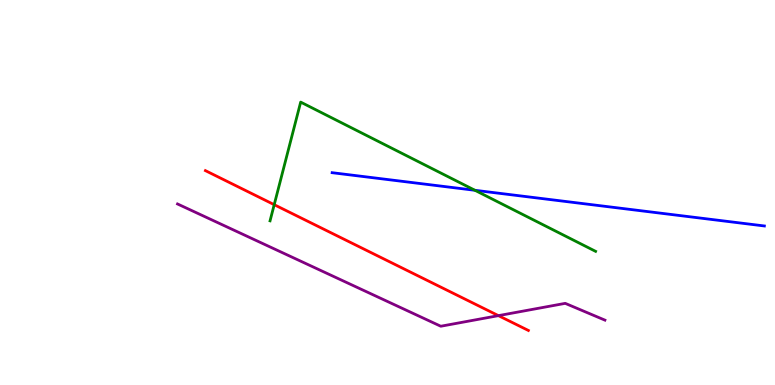[{'lines': ['blue', 'red'], 'intersections': []}, {'lines': ['green', 'red'], 'intersections': [{'x': 3.54, 'y': 4.68}]}, {'lines': ['purple', 'red'], 'intersections': [{'x': 6.43, 'y': 1.8}]}, {'lines': ['blue', 'green'], 'intersections': [{'x': 6.13, 'y': 5.06}]}, {'lines': ['blue', 'purple'], 'intersections': []}, {'lines': ['green', 'purple'], 'intersections': []}]